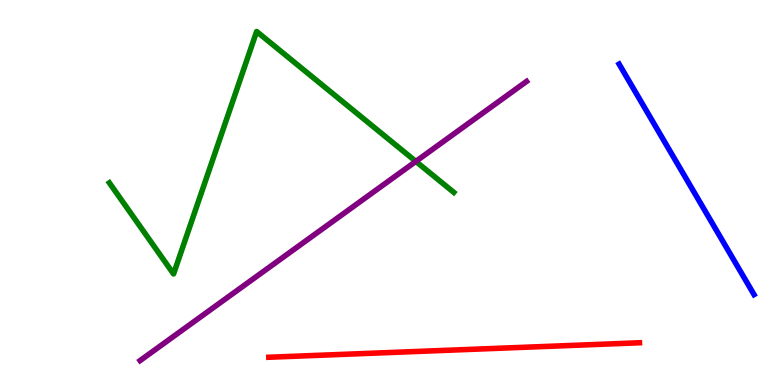[{'lines': ['blue', 'red'], 'intersections': []}, {'lines': ['green', 'red'], 'intersections': []}, {'lines': ['purple', 'red'], 'intersections': []}, {'lines': ['blue', 'green'], 'intersections': []}, {'lines': ['blue', 'purple'], 'intersections': []}, {'lines': ['green', 'purple'], 'intersections': [{'x': 5.37, 'y': 5.81}]}]